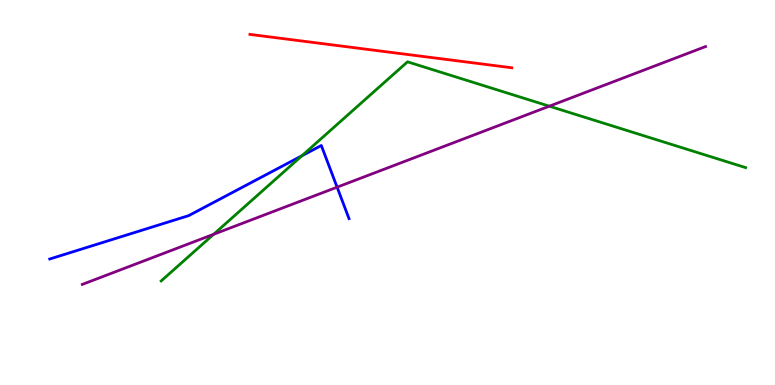[{'lines': ['blue', 'red'], 'intersections': []}, {'lines': ['green', 'red'], 'intersections': []}, {'lines': ['purple', 'red'], 'intersections': []}, {'lines': ['blue', 'green'], 'intersections': [{'x': 3.9, 'y': 5.95}]}, {'lines': ['blue', 'purple'], 'intersections': [{'x': 4.35, 'y': 5.14}]}, {'lines': ['green', 'purple'], 'intersections': [{'x': 2.76, 'y': 3.91}, {'x': 7.09, 'y': 7.24}]}]